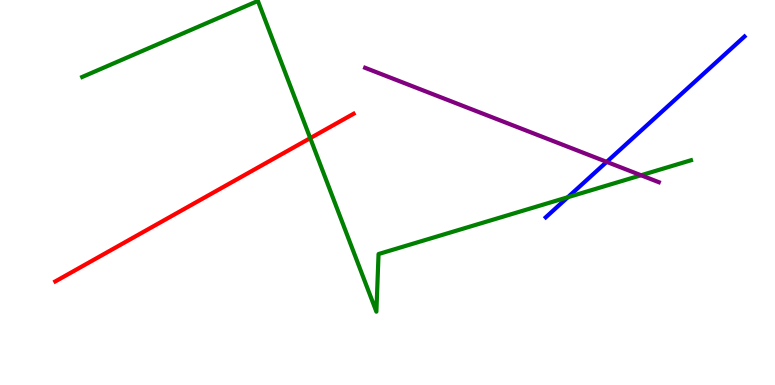[{'lines': ['blue', 'red'], 'intersections': []}, {'lines': ['green', 'red'], 'intersections': [{'x': 4.0, 'y': 6.41}]}, {'lines': ['purple', 'red'], 'intersections': []}, {'lines': ['blue', 'green'], 'intersections': [{'x': 7.33, 'y': 4.88}]}, {'lines': ['blue', 'purple'], 'intersections': [{'x': 7.83, 'y': 5.8}]}, {'lines': ['green', 'purple'], 'intersections': [{'x': 8.27, 'y': 5.45}]}]